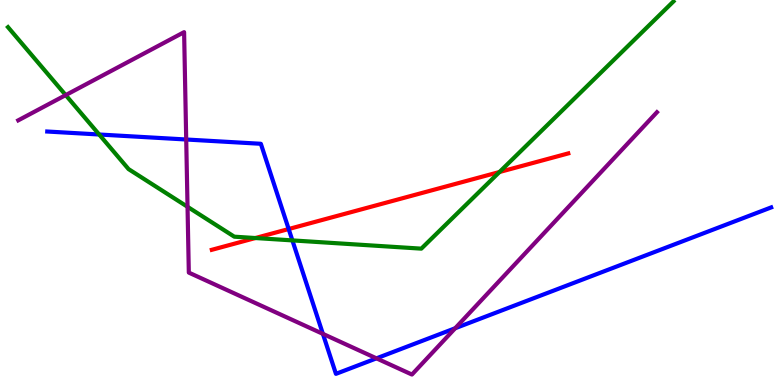[{'lines': ['blue', 'red'], 'intersections': [{'x': 3.72, 'y': 4.05}]}, {'lines': ['green', 'red'], 'intersections': [{'x': 3.3, 'y': 3.82}, {'x': 6.44, 'y': 5.53}]}, {'lines': ['purple', 'red'], 'intersections': []}, {'lines': ['blue', 'green'], 'intersections': [{'x': 1.28, 'y': 6.51}, {'x': 3.77, 'y': 3.76}]}, {'lines': ['blue', 'purple'], 'intersections': [{'x': 2.4, 'y': 6.38}, {'x': 4.17, 'y': 1.33}, {'x': 4.86, 'y': 0.692}, {'x': 5.87, 'y': 1.47}]}, {'lines': ['green', 'purple'], 'intersections': [{'x': 0.848, 'y': 7.53}, {'x': 2.42, 'y': 4.63}]}]